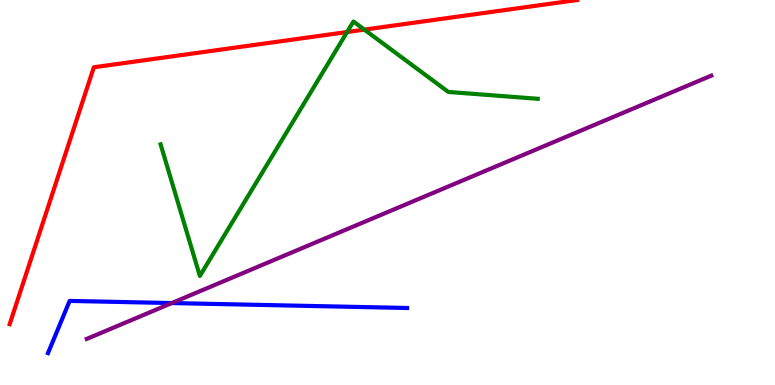[{'lines': ['blue', 'red'], 'intersections': []}, {'lines': ['green', 'red'], 'intersections': [{'x': 4.48, 'y': 9.17}, {'x': 4.7, 'y': 9.23}]}, {'lines': ['purple', 'red'], 'intersections': []}, {'lines': ['blue', 'green'], 'intersections': []}, {'lines': ['blue', 'purple'], 'intersections': [{'x': 2.22, 'y': 2.13}]}, {'lines': ['green', 'purple'], 'intersections': []}]